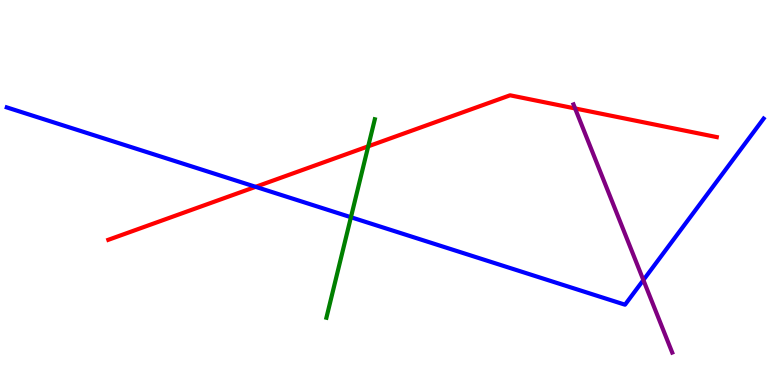[{'lines': ['blue', 'red'], 'intersections': [{'x': 3.3, 'y': 5.15}]}, {'lines': ['green', 'red'], 'intersections': [{'x': 4.75, 'y': 6.2}]}, {'lines': ['purple', 'red'], 'intersections': [{'x': 7.42, 'y': 7.18}]}, {'lines': ['blue', 'green'], 'intersections': [{'x': 4.53, 'y': 4.36}]}, {'lines': ['blue', 'purple'], 'intersections': [{'x': 8.3, 'y': 2.73}]}, {'lines': ['green', 'purple'], 'intersections': []}]